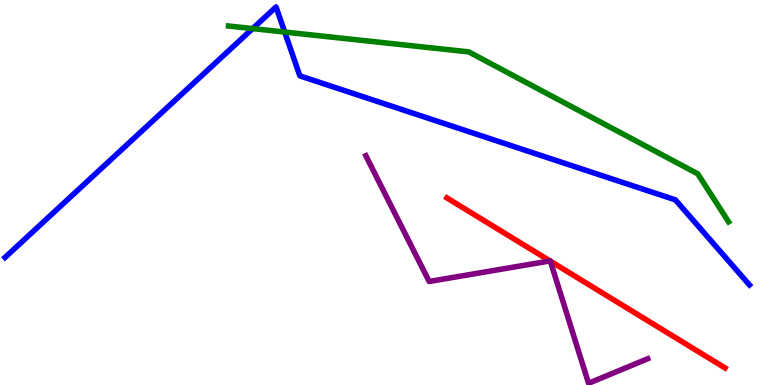[{'lines': ['blue', 'red'], 'intersections': []}, {'lines': ['green', 'red'], 'intersections': []}, {'lines': ['purple', 'red'], 'intersections': [{'x': 7.1, 'y': 3.22}, {'x': 7.1, 'y': 3.22}]}, {'lines': ['blue', 'green'], 'intersections': [{'x': 3.26, 'y': 9.26}, {'x': 3.67, 'y': 9.17}]}, {'lines': ['blue', 'purple'], 'intersections': []}, {'lines': ['green', 'purple'], 'intersections': []}]